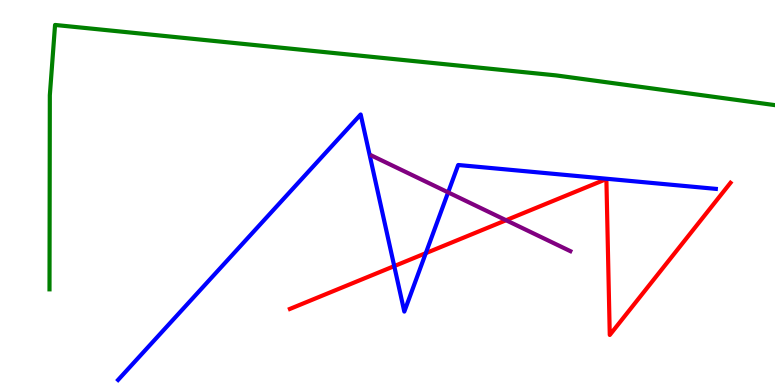[{'lines': ['blue', 'red'], 'intersections': [{'x': 5.09, 'y': 3.09}, {'x': 5.49, 'y': 3.42}]}, {'lines': ['green', 'red'], 'intersections': []}, {'lines': ['purple', 'red'], 'intersections': [{'x': 6.53, 'y': 4.28}]}, {'lines': ['blue', 'green'], 'intersections': []}, {'lines': ['blue', 'purple'], 'intersections': [{'x': 5.78, 'y': 5.0}]}, {'lines': ['green', 'purple'], 'intersections': []}]